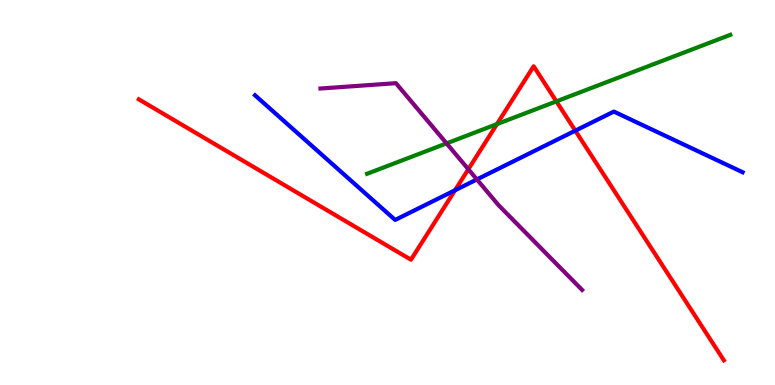[{'lines': ['blue', 'red'], 'intersections': [{'x': 5.87, 'y': 5.06}, {'x': 7.42, 'y': 6.61}]}, {'lines': ['green', 'red'], 'intersections': [{'x': 6.41, 'y': 6.78}, {'x': 7.18, 'y': 7.37}]}, {'lines': ['purple', 'red'], 'intersections': [{'x': 6.04, 'y': 5.6}]}, {'lines': ['blue', 'green'], 'intersections': []}, {'lines': ['blue', 'purple'], 'intersections': [{'x': 6.15, 'y': 5.34}]}, {'lines': ['green', 'purple'], 'intersections': [{'x': 5.76, 'y': 6.28}]}]